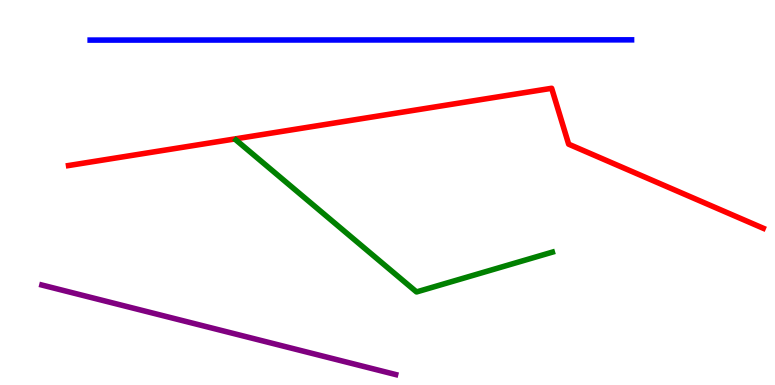[{'lines': ['blue', 'red'], 'intersections': []}, {'lines': ['green', 'red'], 'intersections': []}, {'lines': ['purple', 'red'], 'intersections': []}, {'lines': ['blue', 'green'], 'intersections': []}, {'lines': ['blue', 'purple'], 'intersections': []}, {'lines': ['green', 'purple'], 'intersections': []}]